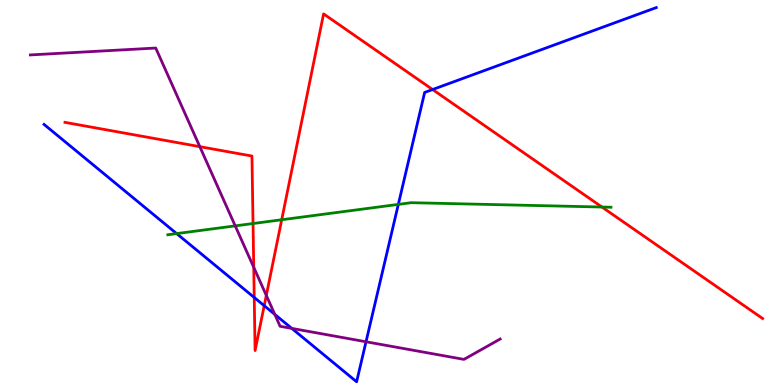[{'lines': ['blue', 'red'], 'intersections': [{'x': 3.28, 'y': 2.27}, {'x': 3.41, 'y': 2.06}, {'x': 5.58, 'y': 7.67}]}, {'lines': ['green', 'red'], 'intersections': [{'x': 3.27, 'y': 4.19}, {'x': 3.63, 'y': 4.29}, {'x': 7.77, 'y': 4.62}]}, {'lines': ['purple', 'red'], 'intersections': [{'x': 2.58, 'y': 6.19}, {'x': 3.27, 'y': 3.06}, {'x': 3.44, 'y': 2.33}]}, {'lines': ['blue', 'green'], 'intersections': [{'x': 2.28, 'y': 3.93}, {'x': 5.14, 'y': 4.69}]}, {'lines': ['blue', 'purple'], 'intersections': [{'x': 3.55, 'y': 1.83}, {'x': 3.76, 'y': 1.47}, {'x': 4.72, 'y': 1.12}]}, {'lines': ['green', 'purple'], 'intersections': [{'x': 3.04, 'y': 4.13}]}]